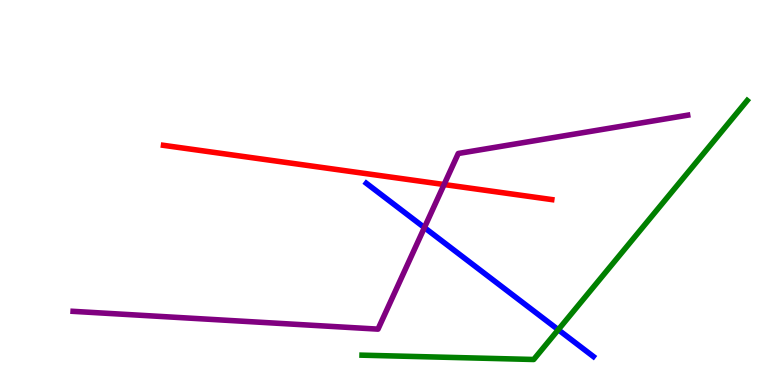[{'lines': ['blue', 'red'], 'intersections': []}, {'lines': ['green', 'red'], 'intersections': []}, {'lines': ['purple', 'red'], 'intersections': [{'x': 5.73, 'y': 5.21}]}, {'lines': ['blue', 'green'], 'intersections': [{'x': 7.2, 'y': 1.44}]}, {'lines': ['blue', 'purple'], 'intersections': [{'x': 5.48, 'y': 4.09}]}, {'lines': ['green', 'purple'], 'intersections': []}]